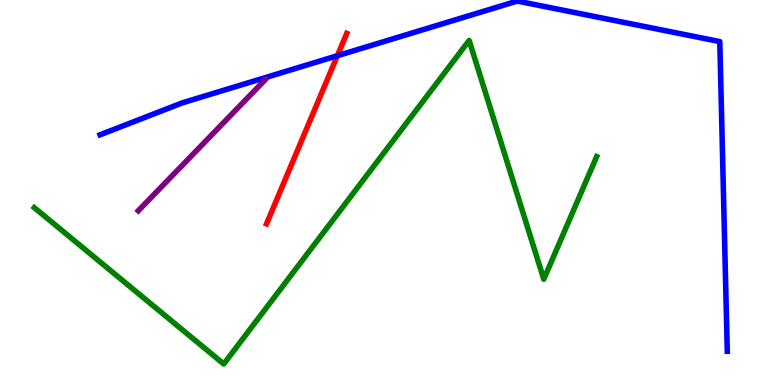[{'lines': ['blue', 'red'], 'intersections': [{'x': 4.35, 'y': 8.55}]}, {'lines': ['green', 'red'], 'intersections': []}, {'lines': ['purple', 'red'], 'intersections': []}, {'lines': ['blue', 'green'], 'intersections': []}, {'lines': ['blue', 'purple'], 'intersections': []}, {'lines': ['green', 'purple'], 'intersections': []}]